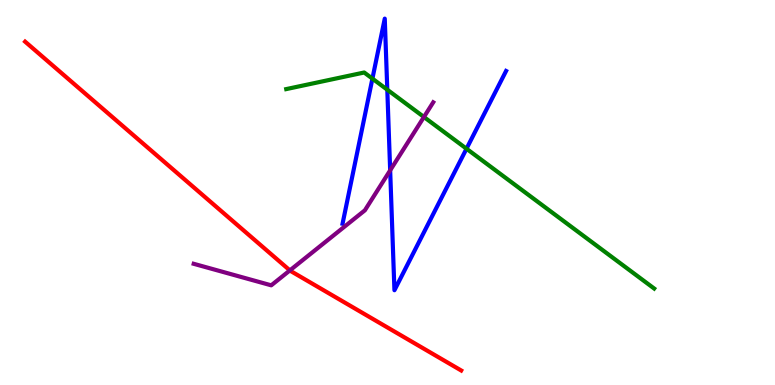[{'lines': ['blue', 'red'], 'intersections': []}, {'lines': ['green', 'red'], 'intersections': []}, {'lines': ['purple', 'red'], 'intersections': [{'x': 3.74, 'y': 2.98}]}, {'lines': ['blue', 'green'], 'intersections': [{'x': 4.81, 'y': 7.96}, {'x': 5.0, 'y': 7.67}, {'x': 6.02, 'y': 6.14}]}, {'lines': ['blue', 'purple'], 'intersections': [{'x': 5.03, 'y': 5.58}]}, {'lines': ['green', 'purple'], 'intersections': [{'x': 5.47, 'y': 6.96}]}]